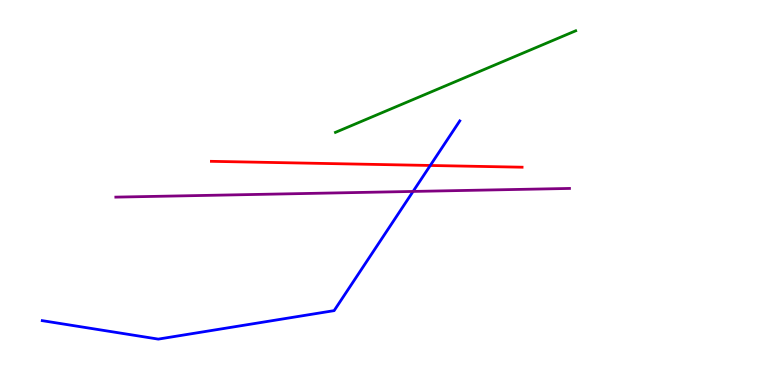[{'lines': ['blue', 'red'], 'intersections': [{'x': 5.55, 'y': 5.7}]}, {'lines': ['green', 'red'], 'intersections': []}, {'lines': ['purple', 'red'], 'intersections': []}, {'lines': ['blue', 'green'], 'intersections': []}, {'lines': ['blue', 'purple'], 'intersections': [{'x': 5.33, 'y': 5.03}]}, {'lines': ['green', 'purple'], 'intersections': []}]